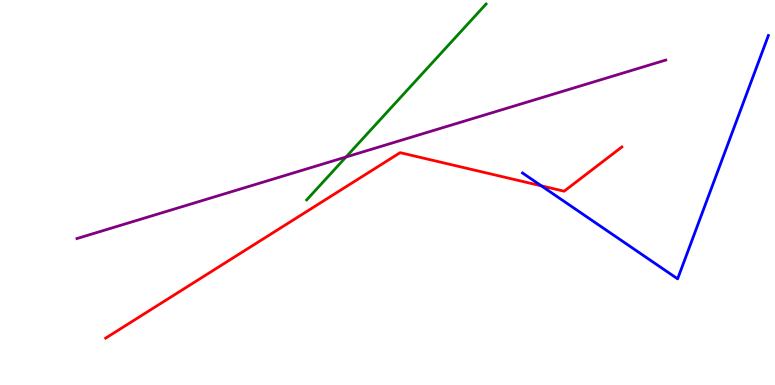[{'lines': ['blue', 'red'], 'intersections': [{'x': 6.99, 'y': 5.17}]}, {'lines': ['green', 'red'], 'intersections': []}, {'lines': ['purple', 'red'], 'intersections': []}, {'lines': ['blue', 'green'], 'intersections': []}, {'lines': ['blue', 'purple'], 'intersections': []}, {'lines': ['green', 'purple'], 'intersections': [{'x': 4.46, 'y': 5.92}]}]